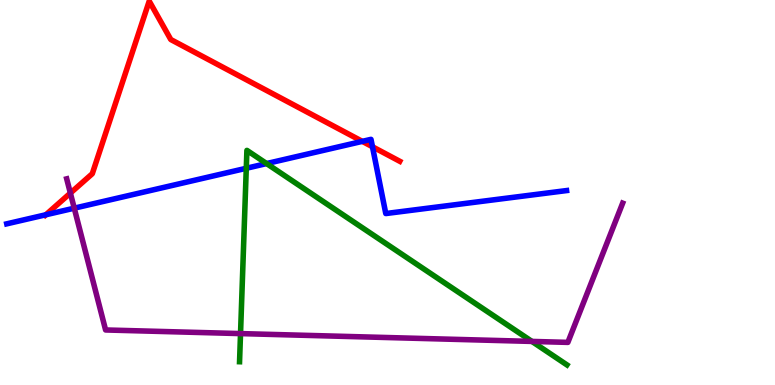[{'lines': ['blue', 'red'], 'intersections': [{'x': 0.591, 'y': 4.42}, {'x': 4.67, 'y': 6.33}, {'x': 4.81, 'y': 6.19}]}, {'lines': ['green', 'red'], 'intersections': []}, {'lines': ['purple', 'red'], 'intersections': [{'x': 0.908, 'y': 4.98}]}, {'lines': ['blue', 'green'], 'intersections': [{'x': 3.18, 'y': 5.63}, {'x': 3.44, 'y': 5.75}]}, {'lines': ['blue', 'purple'], 'intersections': [{'x': 0.958, 'y': 4.59}]}, {'lines': ['green', 'purple'], 'intersections': [{'x': 3.1, 'y': 1.34}, {'x': 6.86, 'y': 1.13}]}]